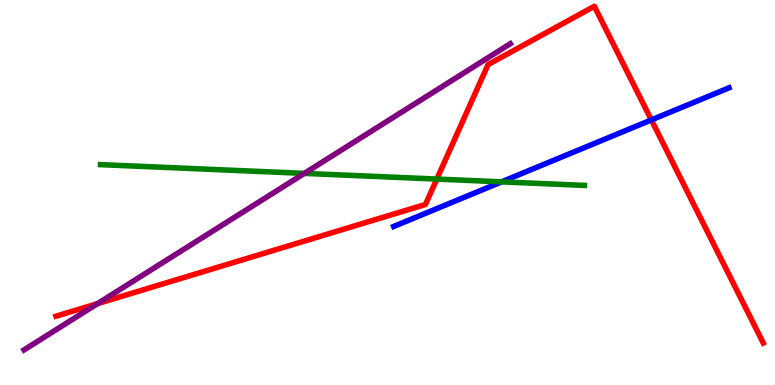[{'lines': ['blue', 'red'], 'intersections': [{'x': 8.4, 'y': 6.88}]}, {'lines': ['green', 'red'], 'intersections': [{'x': 5.64, 'y': 5.35}]}, {'lines': ['purple', 'red'], 'intersections': [{'x': 1.26, 'y': 2.11}]}, {'lines': ['blue', 'green'], 'intersections': [{'x': 6.47, 'y': 5.28}]}, {'lines': ['blue', 'purple'], 'intersections': []}, {'lines': ['green', 'purple'], 'intersections': [{'x': 3.93, 'y': 5.5}]}]